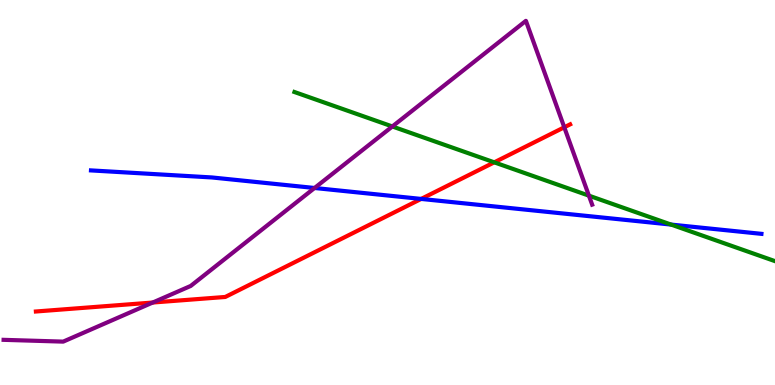[{'lines': ['blue', 'red'], 'intersections': [{'x': 5.43, 'y': 4.83}]}, {'lines': ['green', 'red'], 'intersections': [{'x': 6.38, 'y': 5.78}]}, {'lines': ['purple', 'red'], 'intersections': [{'x': 1.97, 'y': 2.14}, {'x': 7.28, 'y': 6.69}]}, {'lines': ['blue', 'green'], 'intersections': [{'x': 8.66, 'y': 4.17}]}, {'lines': ['blue', 'purple'], 'intersections': [{'x': 4.06, 'y': 5.12}]}, {'lines': ['green', 'purple'], 'intersections': [{'x': 5.06, 'y': 6.72}, {'x': 7.6, 'y': 4.92}]}]